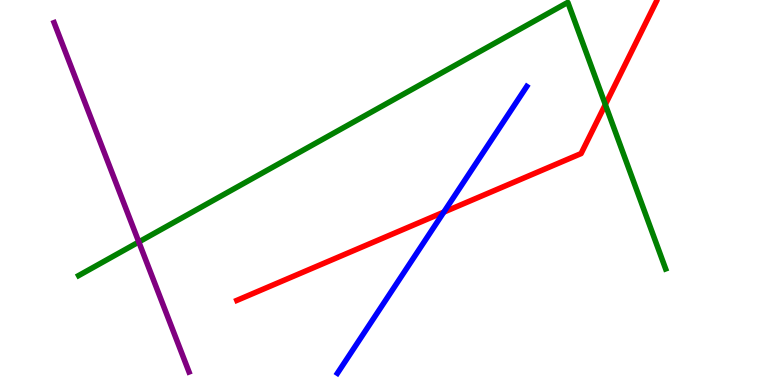[{'lines': ['blue', 'red'], 'intersections': [{'x': 5.73, 'y': 4.49}]}, {'lines': ['green', 'red'], 'intersections': [{'x': 7.81, 'y': 7.28}]}, {'lines': ['purple', 'red'], 'intersections': []}, {'lines': ['blue', 'green'], 'intersections': []}, {'lines': ['blue', 'purple'], 'intersections': []}, {'lines': ['green', 'purple'], 'intersections': [{'x': 1.79, 'y': 3.72}]}]